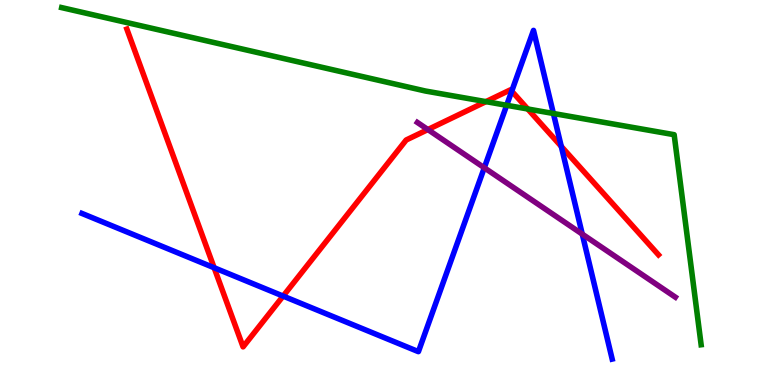[{'lines': ['blue', 'red'], 'intersections': [{'x': 2.76, 'y': 3.05}, {'x': 3.65, 'y': 2.31}, {'x': 6.6, 'y': 7.63}, {'x': 7.24, 'y': 6.2}]}, {'lines': ['green', 'red'], 'intersections': [{'x': 6.27, 'y': 7.36}, {'x': 6.81, 'y': 7.17}]}, {'lines': ['purple', 'red'], 'intersections': [{'x': 5.52, 'y': 6.63}]}, {'lines': ['blue', 'green'], 'intersections': [{'x': 6.54, 'y': 7.27}, {'x': 7.14, 'y': 7.05}]}, {'lines': ['blue', 'purple'], 'intersections': [{'x': 6.25, 'y': 5.64}, {'x': 7.51, 'y': 3.92}]}, {'lines': ['green', 'purple'], 'intersections': []}]